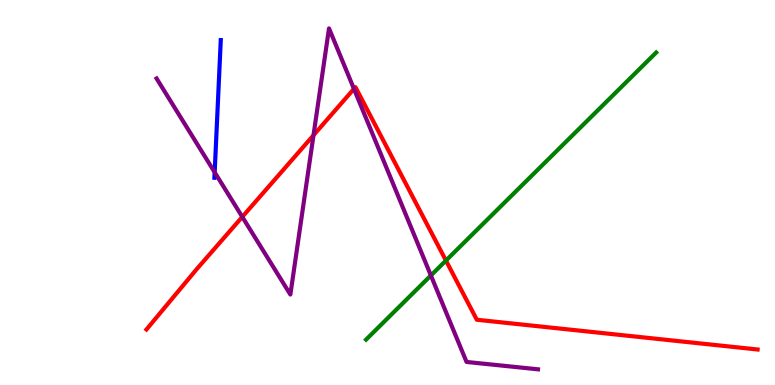[{'lines': ['blue', 'red'], 'intersections': []}, {'lines': ['green', 'red'], 'intersections': [{'x': 5.75, 'y': 3.23}]}, {'lines': ['purple', 'red'], 'intersections': [{'x': 3.13, 'y': 4.37}, {'x': 4.05, 'y': 6.49}, {'x': 4.57, 'y': 7.69}]}, {'lines': ['blue', 'green'], 'intersections': []}, {'lines': ['blue', 'purple'], 'intersections': [{'x': 2.77, 'y': 5.53}]}, {'lines': ['green', 'purple'], 'intersections': [{'x': 5.56, 'y': 2.85}]}]